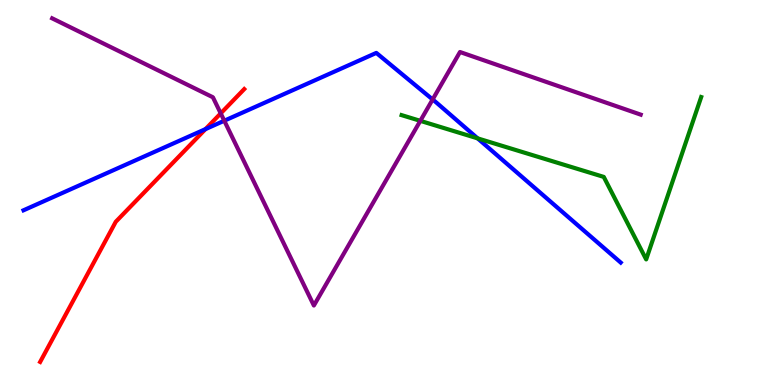[{'lines': ['blue', 'red'], 'intersections': [{'x': 2.65, 'y': 6.65}]}, {'lines': ['green', 'red'], 'intersections': []}, {'lines': ['purple', 'red'], 'intersections': [{'x': 2.85, 'y': 7.05}]}, {'lines': ['blue', 'green'], 'intersections': [{'x': 6.16, 'y': 6.41}]}, {'lines': ['blue', 'purple'], 'intersections': [{'x': 2.89, 'y': 6.86}, {'x': 5.58, 'y': 7.42}]}, {'lines': ['green', 'purple'], 'intersections': [{'x': 5.42, 'y': 6.86}]}]